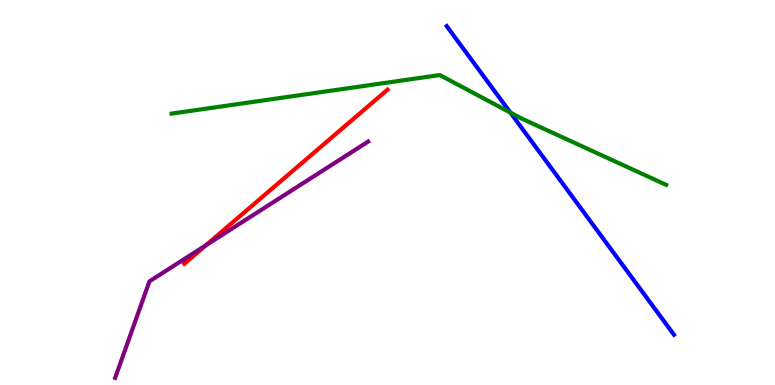[{'lines': ['blue', 'red'], 'intersections': []}, {'lines': ['green', 'red'], 'intersections': []}, {'lines': ['purple', 'red'], 'intersections': [{'x': 2.66, 'y': 3.63}]}, {'lines': ['blue', 'green'], 'intersections': [{'x': 6.59, 'y': 7.08}]}, {'lines': ['blue', 'purple'], 'intersections': []}, {'lines': ['green', 'purple'], 'intersections': []}]